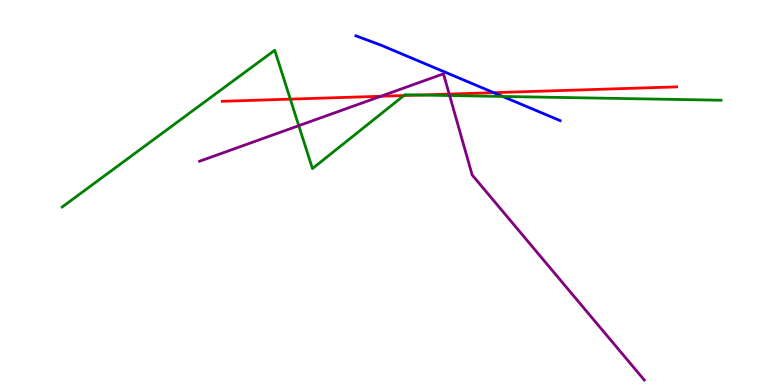[{'lines': ['blue', 'red'], 'intersections': [{'x': 6.37, 'y': 7.59}]}, {'lines': ['green', 'red'], 'intersections': [{'x': 3.75, 'y': 7.42}, {'x': 5.21, 'y': 7.52}, {'x': 5.42, 'y': 7.53}]}, {'lines': ['purple', 'red'], 'intersections': [{'x': 4.91, 'y': 7.5}, {'x': 5.8, 'y': 7.56}]}, {'lines': ['blue', 'green'], 'intersections': [{'x': 6.49, 'y': 7.49}]}, {'lines': ['blue', 'purple'], 'intersections': []}, {'lines': ['green', 'purple'], 'intersections': [{'x': 3.86, 'y': 6.74}, {'x': 5.8, 'y': 7.52}]}]